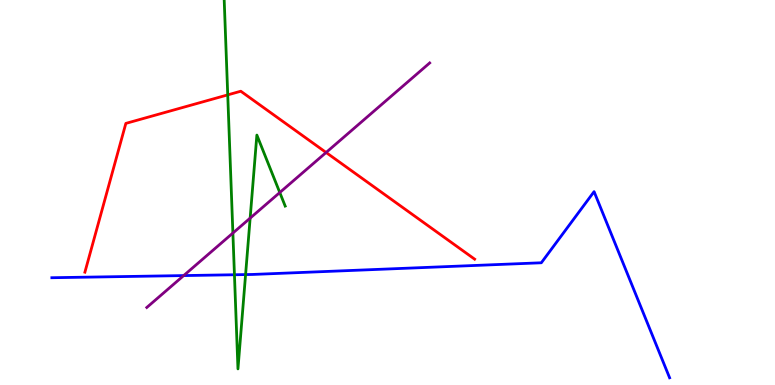[{'lines': ['blue', 'red'], 'intersections': []}, {'lines': ['green', 'red'], 'intersections': [{'x': 2.94, 'y': 7.54}]}, {'lines': ['purple', 'red'], 'intersections': [{'x': 4.21, 'y': 6.04}]}, {'lines': ['blue', 'green'], 'intersections': [{'x': 3.03, 'y': 2.86}, {'x': 3.17, 'y': 2.87}]}, {'lines': ['blue', 'purple'], 'intersections': [{'x': 2.37, 'y': 2.84}]}, {'lines': ['green', 'purple'], 'intersections': [{'x': 3.01, 'y': 3.95}, {'x': 3.23, 'y': 4.33}, {'x': 3.61, 'y': 5.0}]}]